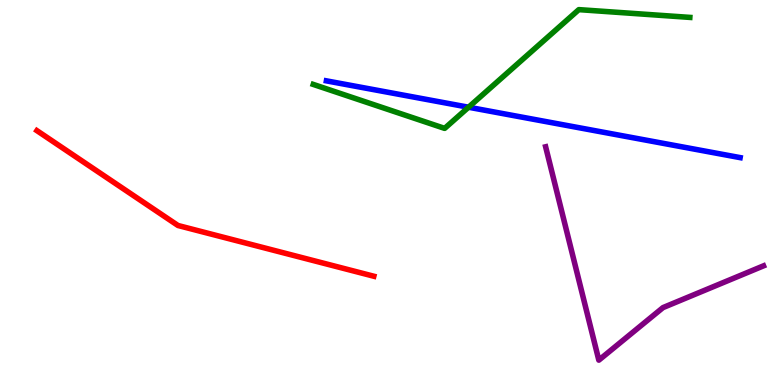[{'lines': ['blue', 'red'], 'intersections': []}, {'lines': ['green', 'red'], 'intersections': []}, {'lines': ['purple', 'red'], 'intersections': []}, {'lines': ['blue', 'green'], 'intersections': [{'x': 6.05, 'y': 7.21}]}, {'lines': ['blue', 'purple'], 'intersections': []}, {'lines': ['green', 'purple'], 'intersections': []}]